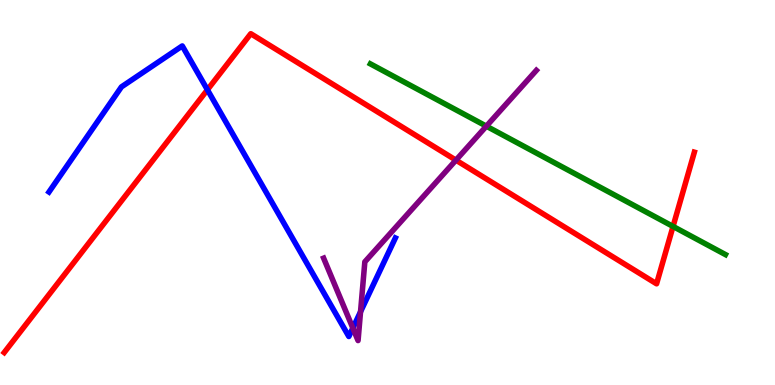[{'lines': ['blue', 'red'], 'intersections': [{'x': 2.68, 'y': 7.67}]}, {'lines': ['green', 'red'], 'intersections': [{'x': 8.68, 'y': 4.12}]}, {'lines': ['purple', 'red'], 'intersections': [{'x': 5.88, 'y': 5.84}]}, {'lines': ['blue', 'green'], 'intersections': []}, {'lines': ['blue', 'purple'], 'intersections': [{'x': 4.55, 'y': 1.48}, {'x': 4.65, 'y': 1.9}]}, {'lines': ['green', 'purple'], 'intersections': [{'x': 6.28, 'y': 6.72}]}]